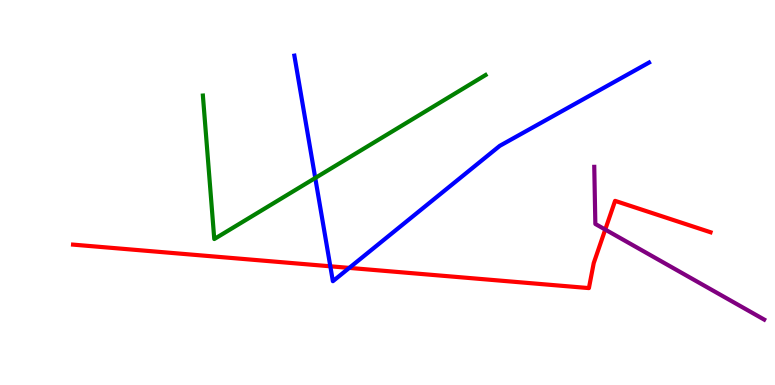[{'lines': ['blue', 'red'], 'intersections': [{'x': 4.26, 'y': 3.08}, {'x': 4.51, 'y': 3.04}]}, {'lines': ['green', 'red'], 'intersections': []}, {'lines': ['purple', 'red'], 'intersections': [{'x': 7.81, 'y': 4.04}]}, {'lines': ['blue', 'green'], 'intersections': [{'x': 4.07, 'y': 5.38}]}, {'lines': ['blue', 'purple'], 'intersections': []}, {'lines': ['green', 'purple'], 'intersections': []}]